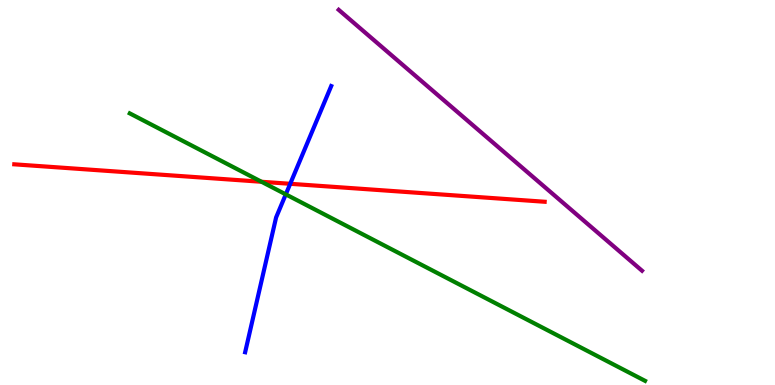[{'lines': ['blue', 'red'], 'intersections': [{'x': 3.74, 'y': 5.23}]}, {'lines': ['green', 'red'], 'intersections': [{'x': 3.37, 'y': 5.28}]}, {'lines': ['purple', 'red'], 'intersections': []}, {'lines': ['blue', 'green'], 'intersections': [{'x': 3.69, 'y': 4.95}]}, {'lines': ['blue', 'purple'], 'intersections': []}, {'lines': ['green', 'purple'], 'intersections': []}]